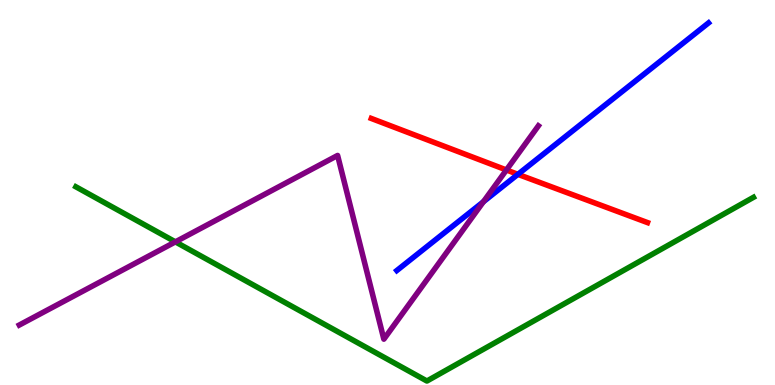[{'lines': ['blue', 'red'], 'intersections': [{'x': 6.68, 'y': 5.47}]}, {'lines': ['green', 'red'], 'intersections': []}, {'lines': ['purple', 'red'], 'intersections': [{'x': 6.53, 'y': 5.59}]}, {'lines': ['blue', 'green'], 'intersections': []}, {'lines': ['blue', 'purple'], 'intersections': [{'x': 6.24, 'y': 4.76}]}, {'lines': ['green', 'purple'], 'intersections': [{'x': 2.26, 'y': 3.72}]}]